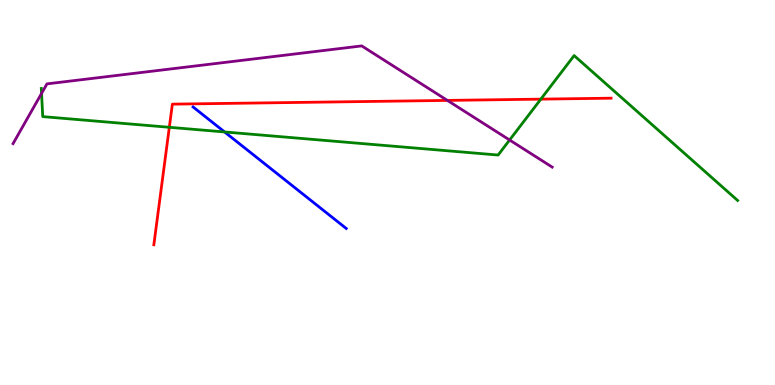[{'lines': ['blue', 'red'], 'intersections': []}, {'lines': ['green', 'red'], 'intersections': [{'x': 2.18, 'y': 6.69}, {'x': 6.98, 'y': 7.43}]}, {'lines': ['purple', 'red'], 'intersections': [{'x': 5.77, 'y': 7.39}]}, {'lines': ['blue', 'green'], 'intersections': [{'x': 2.9, 'y': 6.57}]}, {'lines': ['blue', 'purple'], 'intersections': []}, {'lines': ['green', 'purple'], 'intersections': [{'x': 0.536, 'y': 7.57}, {'x': 6.58, 'y': 6.36}]}]